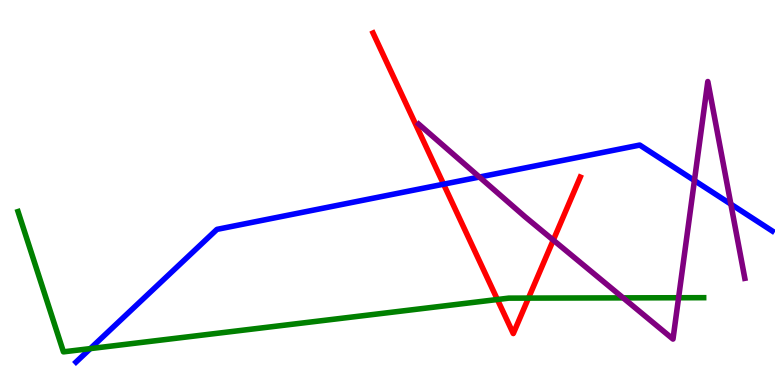[{'lines': ['blue', 'red'], 'intersections': [{'x': 5.72, 'y': 5.22}]}, {'lines': ['green', 'red'], 'intersections': [{'x': 6.42, 'y': 2.22}, {'x': 6.82, 'y': 2.26}]}, {'lines': ['purple', 'red'], 'intersections': [{'x': 7.14, 'y': 3.76}]}, {'lines': ['blue', 'green'], 'intersections': [{'x': 1.17, 'y': 0.945}]}, {'lines': ['blue', 'purple'], 'intersections': [{'x': 6.19, 'y': 5.4}, {'x': 8.96, 'y': 5.31}, {'x': 9.43, 'y': 4.7}]}, {'lines': ['green', 'purple'], 'intersections': [{'x': 8.04, 'y': 2.26}, {'x': 8.76, 'y': 2.27}]}]